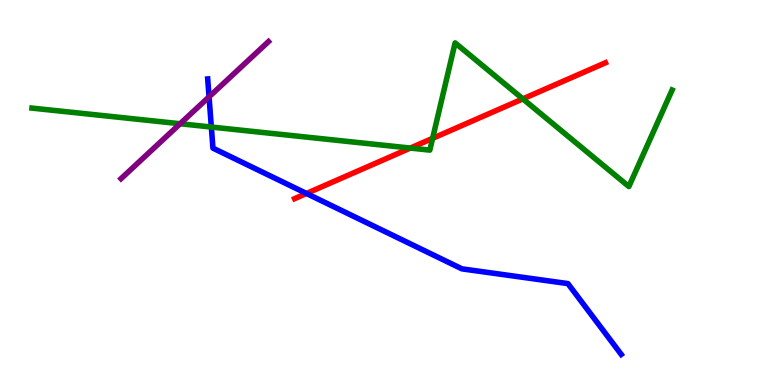[{'lines': ['blue', 'red'], 'intersections': [{'x': 3.95, 'y': 4.97}]}, {'lines': ['green', 'red'], 'intersections': [{'x': 5.29, 'y': 6.15}, {'x': 5.58, 'y': 6.41}, {'x': 6.75, 'y': 7.43}]}, {'lines': ['purple', 'red'], 'intersections': []}, {'lines': ['blue', 'green'], 'intersections': [{'x': 2.73, 'y': 6.7}]}, {'lines': ['blue', 'purple'], 'intersections': [{'x': 2.7, 'y': 7.48}]}, {'lines': ['green', 'purple'], 'intersections': [{'x': 2.32, 'y': 6.79}]}]